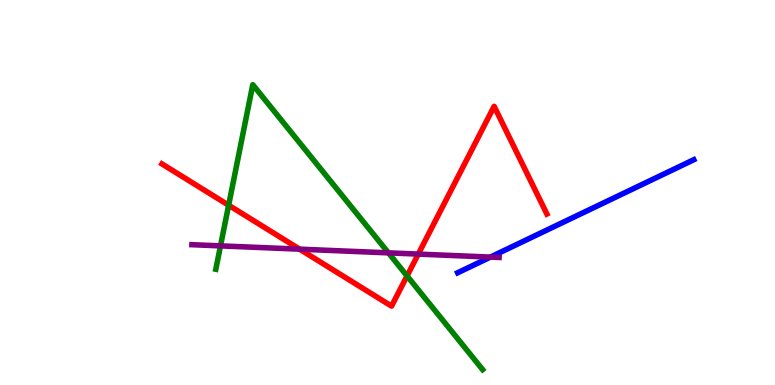[{'lines': ['blue', 'red'], 'intersections': []}, {'lines': ['green', 'red'], 'intersections': [{'x': 2.95, 'y': 4.67}, {'x': 5.25, 'y': 2.83}]}, {'lines': ['purple', 'red'], 'intersections': [{'x': 3.87, 'y': 3.53}, {'x': 5.4, 'y': 3.4}]}, {'lines': ['blue', 'green'], 'intersections': []}, {'lines': ['blue', 'purple'], 'intersections': [{'x': 6.33, 'y': 3.32}]}, {'lines': ['green', 'purple'], 'intersections': [{'x': 2.85, 'y': 3.61}, {'x': 5.01, 'y': 3.43}]}]